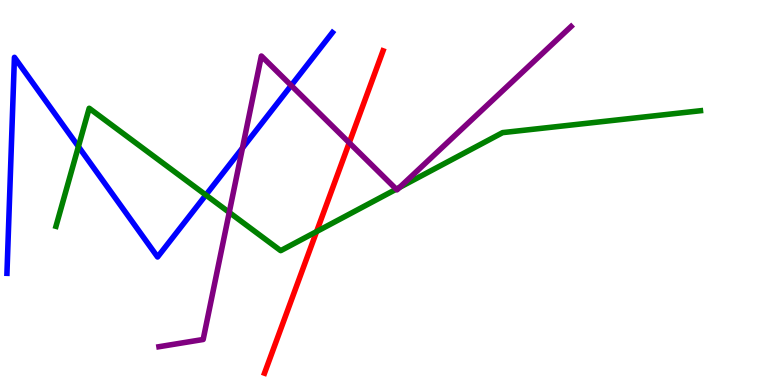[{'lines': ['blue', 'red'], 'intersections': []}, {'lines': ['green', 'red'], 'intersections': [{'x': 4.08, 'y': 3.99}]}, {'lines': ['purple', 'red'], 'intersections': [{'x': 4.51, 'y': 6.29}]}, {'lines': ['blue', 'green'], 'intersections': [{'x': 1.01, 'y': 6.19}, {'x': 2.66, 'y': 4.93}]}, {'lines': ['blue', 'purple'], 'intersections': [{'x': 3.13, 'y': 6.16}, {'x': 3.76, 'y': 7.78}]}, {'lines': ['green', 'purple'], 'intersections': [{'x': 2.96, 'y': 4.48}, {'x': 5.11, 'y': 5.09}, {'x': 5.16, 'y': 5.13}]}]